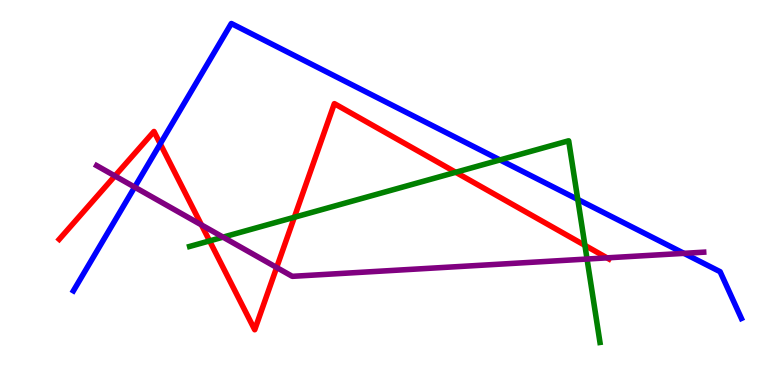[{'lines': ['blue', 'red'], 'intersections': [{'x': 2.07, 'y': 6.26}]}, {'lines': ['green', 'red'], 'intersections': [{'x': 2.7, 'y': 3.74}, {'x': 3.8, 'y': 4.36}, {'x': 5.88, 'y': 5.53}, {'x': 7.55, 'y': 3.63}]}, {'lines': ['purple', 'red'], 'intersections': [{'x': 1.48, 'y': 5.43}, {'x': 2.6, 'y': 4.16}, {'x': 3.57, 'y': 3.05}, {'x': 7.83, 'y': 3.3}]}, {'lines': ['blue', 'green'], 'intersections': [{'x': 6.45, 'y': 5.85}, {'x': 7.46, 'y': 4.82}]}, {'lines': ['blue', 'purple'], 'intersections': [{'x': 1.74, 'y': 5.14}, {'x': 8.83, 'y': 3.42}]}, {'lines': ['green', 'purple'], 'intersections': [{'x': 2.88, 'y': 3.84}, {'x': 7.57, 'y': 3.27}]}]